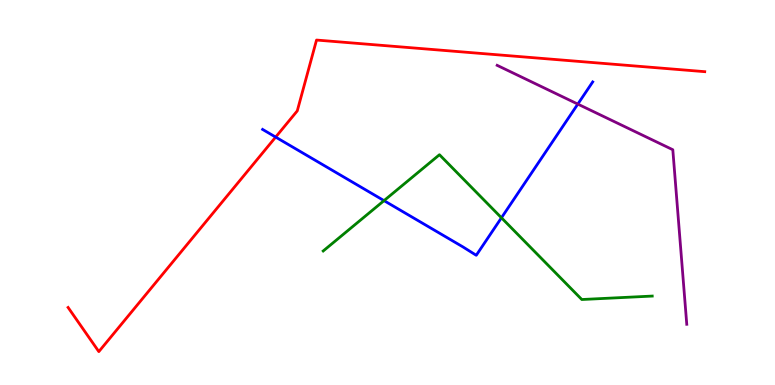[{'lines': ['blue', 'red'], 'intersections': [{'x': 3.56, 'y': 6.44}]}, {'lines': ['green', 'red'], 'intersections': []}, {'lines': ['purple', 'red'], 'intersections': []}, {'lines': ['blue', 'green'], 'intersections': [{'x': 4.96, 'y': 4.79}, {'x': 6.47, 'y': 4.34}]}, {'lines': ['blue', 'purple'], 'intersections': [{'x': 7.46, 'y': 7.3}]}, {'lines': ['green', 'purple'], 'intersections': []}]